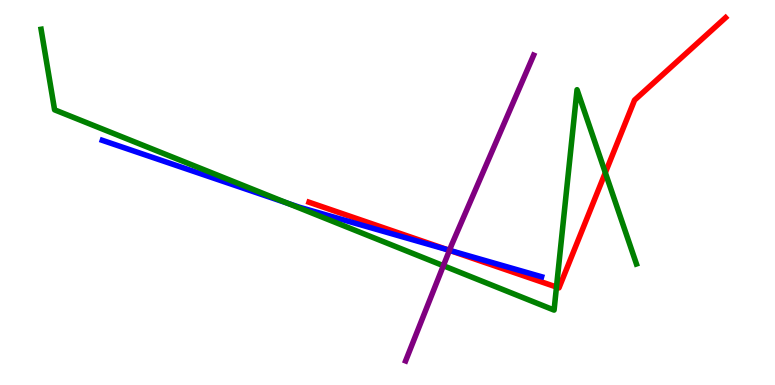[{'lines': ['blue', 'red'], 'intersections': [{'x': 5.79, 'y': 3.51}]}, {'lines': ['green', 'red'], 'intersections': [{'x': 7.18, 'y': 2.54}, {'x': 7.81, 'y': 5.51}]}, {'lines': ['purple', 'red'], 'intersections': [{'x': 5.8, 'y': 3.5}]}, {'lines': ['blue', 'green'], 'intersections': [{'x': 3.71, 'y': 4.72}]}, {'lines': ['blue', 'purple'], 'intersections': [{'x': 5.8, 'y': 3.5}]}, {'lines': ['green', 'purple'], 'intersections': [{'x': 5.72, 'y': 3.1}]}]